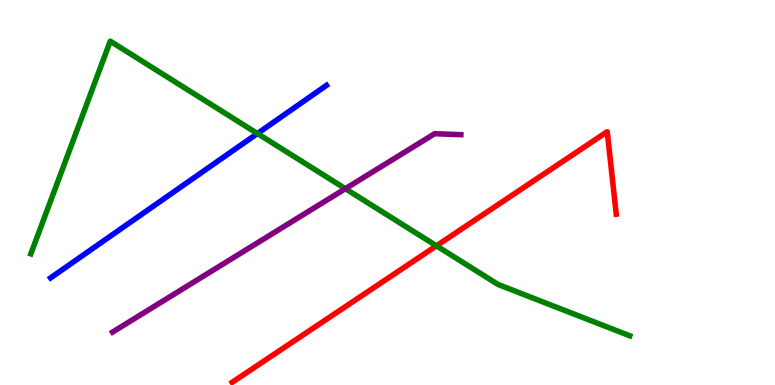[{'lines': ['blue', 'red'], 'intersections': []}, {'lines': ['green', 'red'], 'intersections': [{'x': 5.63, 'y': 3.62}]}, {'lines': ['purple', 'red'], 'intersections': []}, {'lines': ['blue', 'green'], 'intersections': [{'x': 3.32, 'y': 6.53}]}, {'lines': ['blue', 'purple'], 'intersections': []}, {'lines': ['green', 'purple'], 'intersections': [{'x': 4.46, 'y': 5.1}]}]